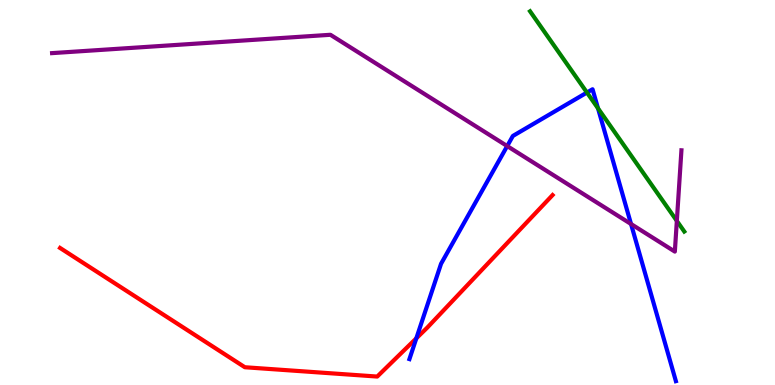[{'lines': ['blue', 'red'], 'intersections': [{'x': 5.37, 'y': 1.21}]}, {'lines': ['green', 'red'], 'intersections': []}, {'lines': ['purple', 'red'], 'intersections': []}, {'lines': ['blue', 'green'], 'intersections': [{'x': 7.57, 'y': 7.6}, {'x': 7.72, 'y': 7.19}]}, {'lines': ['blue', 'purple'], 'intersections': [{'x': 6.54, 'y': 6.21}, {'x': 8.14, 'y': 4.18}]}, {'lines': ['green', 'purple'], 'intersections': [{'x': 8.73, 'y': 4.26}]}]